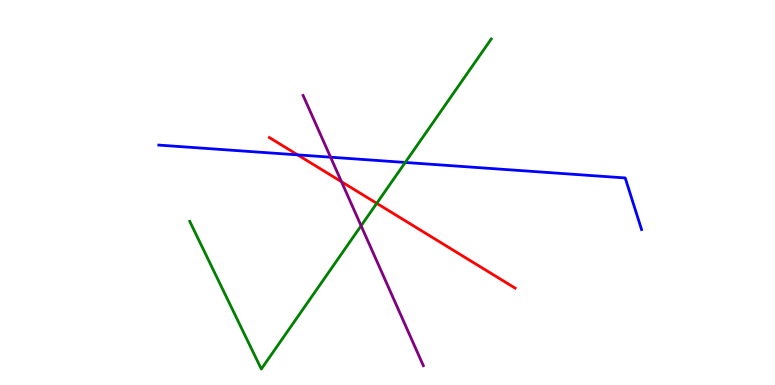[{'lines': ['blue', 'red'], 'intersections': [{'x': 3.84, 'y': 5.98}]}, {'lines': ['green', 'red'], 'intersections': [{'x': 4.86, 'y': 4.72}]}, {'lines': ['purple', 'red'], 'intersections': [{'x': 4.41, 'y': 5.28}]}, {'lines': ['blue', 'green'], 'intersections': [{'x': 5.23, 'y': 5.78}]}, {'lines': ['blue', 'purple'], 'intersections': [{'x': 4.27, 'y': 5.92}]}, {'lines': ['green', 'purple'], 'intersections': [{'x': 4.66, 'y': 4.14}]}]